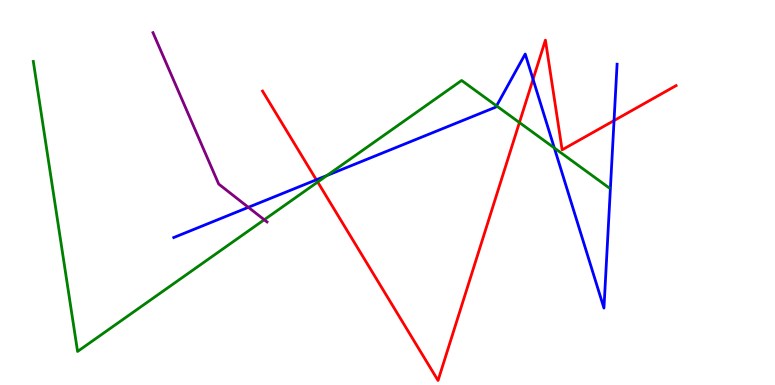[{'lines': ['blue', 'red'], 'intersections': [{'x': 4.08, 'y': 5.33}, {'x': 6.88, 'y': 7.94}, {'x': 7.92, 'y': 6.87}]}, {'lines': ['green', 'red'], 'intersections': [{'x': 4.1, 'y': 5.27}, {'x': 6.7, 'y': 6.82}]}, {'lines': ['purple', 'red'], 'intersections': []}, {'lines': ['blue', 'green'], 'intersections': [{'x': 4.22, 'y': 5.44}, {'x': 6.41, 'y': 7.25}, {'x': 7.15, 'y': 6.16}]}, {'lines': ['blue', 'purple'], 'intersections': [{'x': 3.2, 'y': 4.62}]}, {'lines': ['green', 'purple'], 'intersections': [{'x': 3.41, 'y': 4.29}]}]